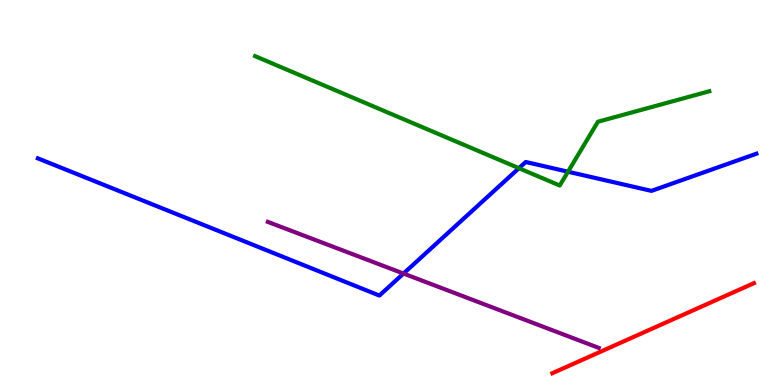[{'lines': ['blue', 'red'], 'intersections': []}, {'lines': ['green', 'red'], 'intersections': []}, {'lines': ['purple', 'red'], 'intersections': []}, {'lines': ['blue', 'green'], 'intersections': [{'x': 6.7, 'y': 5.63}, {'x': 7.33, 'y': 5.54}]}, {'lines': ['blue', 'purple'], 'intersections': [{'x': 5.21, 'y': 2.89}]}, {'lines': ['green', 'purple'], 'intersections': []}]